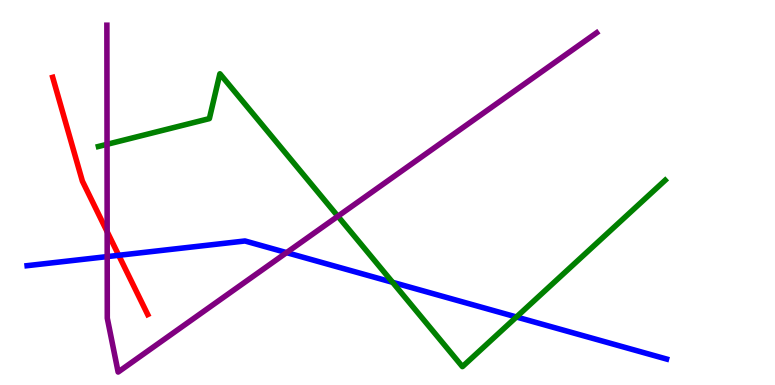[{'lines': ['blue', 'red'], 'intersections': [{'x': 1.53, 'y': 3.37}]}, {'lines': ['green', 'red'], 'intersections': []}, {'lines': ['purple', 'red'], 'intersections': [{'x': 1.38, 'y': 3.98}]}, {'lines': ['blue', 'green'], 'intersections': [{'x': 5.07, 'y': 2.67}, {'x': 6.66, 'y': 1.77}]}, {'lines': ['blue', 'purple'], 'intersections': [{'x': 1.38, 'y': 3.34}, {'x': 3.7, 'y': 3.44}]}, {'lines': ['green', 'purple'], 'intersections': [{'x': 1.38, 'y': 6.25}, {'x': 4.36, 'y': 4.38}]}]